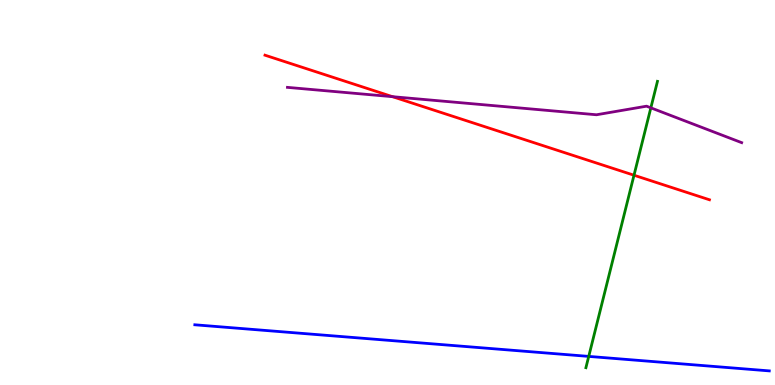[{'lines': ['blue', 'red'], 'intersections': []}, {'lines': ['green', 'red'], 'intersections': [{'x': 8.18, 'y': 5.45}]}, {'lines': ['purple', 'red'], 'intersections': [{'x': 5.06, 'y': 7.49}]}, {'lines': ['blue', 'green'], 'intersections': [{'x': 7.6, 'y': 0.743}]}, {'lines': ['blue', 'purple'], 'intersections': []}, {'lines': ['green', 'purple'], 'intersections': [{'x': 8.4, 'y': 7.2}]}]